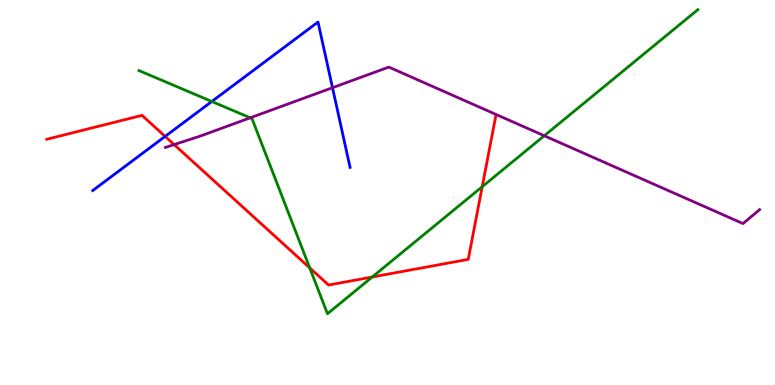[{'lines': ['blue', 'red'], 'intersections': [{'x': 2.13, 'y': 6.46}]}, {'lines': ['green', 'red'], 'intersections': [{'x': 4.0, 'y': 3.04}, {'x': 4.8, 'y': 2.8}, {'x': 6.22, 'y': 5.15}]}, {'lines': ['purple', 'red'], 'intersections': [{'x': 2.25, 'y': 6.24}]}, {'lines': ['blue', 'green'], 'intersections': [{'x': 2.73, 'y': 7.36}]}, {'lines': ['blue', 'purple'], 'intersections': [{'x': 4.29, 'y': 7.72}]}, {'lines': ['green', 'purple'], 'intersections': [{'x': 3.23, 'y': 6.94}, {'x': 7.02, 'y': 6.47}]}]